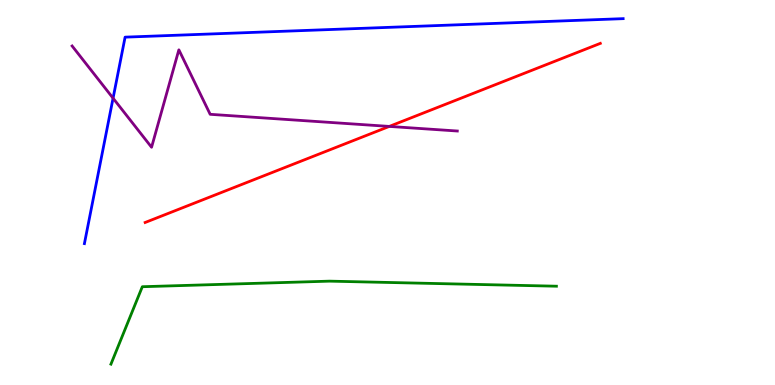[{'lines': ['blue', 'red'], 'intersections': []}, {'lines': ['green', 'red'], 'intersections': []}, {'lines': ['purple', 'red'], 'intersections': [{'x': 5.02, 'y': 6.72}]}, {'lines': ['blue', 'green'], 'intersections': []}, {'lines': ['blue', 'purple'], 'intersections': [{'x': 1.46, 'y': 7.45}]}, {'lines': ['green', 'purple'], 'intersections': []}]